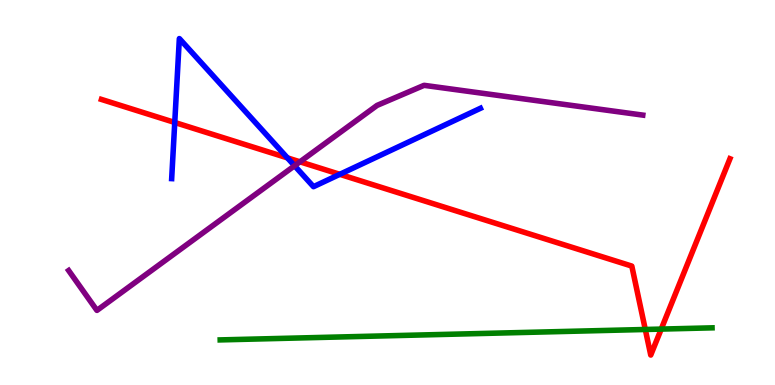[{'lines': ['blue', 'red'], 'intersections': [{'x': 2.25, 'y': 6.82}, {'x': 3.71, 'y': 5.9}, {'x': 4.38, 'y': 5.47}]}, {'lines': ['green', 'red'], 'intersections': [{'x': 8.33, 'y': 1.44}, {'x': 8.53, 'y': 1.45}]}, {'lines': ['purple', 'red'], 'intersections': [{'x': 3.87, 'y': 5.8}]}, {'lines': ['blue', 'green'], 'intersections': []}, {'lines': ['blue', 'purple'], 'intersections': [{'x': 3.8, 'y': 5.69}]}, {'lines': ['green', 'purple'], 'intersections': []}]